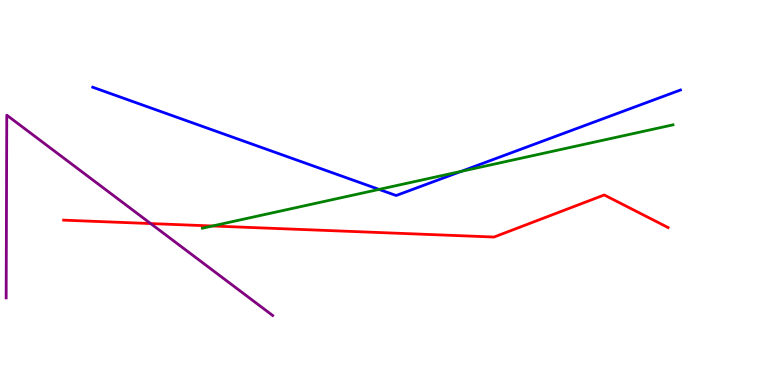[{'lines': ['blue', 'red'], 'intersections': []}, {'lines': ['green', 'red'], 'intersections': [{'x': 2.74, 'y': 4.13}]}, {'lines': ['purple', 'red'], 'intersections': [{'x': 1.94, 'y': 4.19}]}, {'lines': ['blue', 'green'], 'intersections': [{'x': 4.89, 'y': 5.08}, {'x': 5.95, 'y': 5.55}]}, {'lines': ['blue', 'purple'], 'intersections': []}, {'lines': ['green', 'purple'], 'intersections': []}]